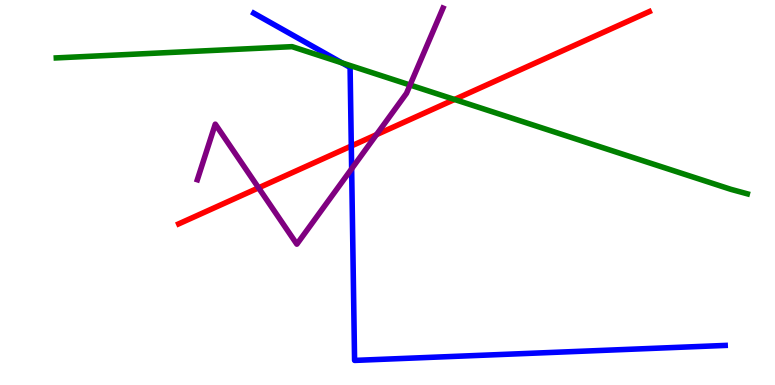[{'lines': ['blue', 'red'], 'intersections': [{'x': 4.53, 'y': 6.21}]}, {'lines': ['green', 'red'], 'intersections': [{'x': 5.86, 'y': 7.42}]}, {'lines': ['purple', 'red'], 'intersections': [{'x': 3.34, 'y': 5.12}, {'x': 4.86, 'y': 6.5}]}, {'lines': ['blue', 'green'], 'intersections': [{'x': 4.41, 'y': 8.37}]}, {'lines': ['blue', 'purple'], 'intersections': [{'x': 4.54, 'y': 5.62}]}, {'lines': ['green', 'purple'], 'intersections': [{'x': 5.29, 'y': 7.79}]}]